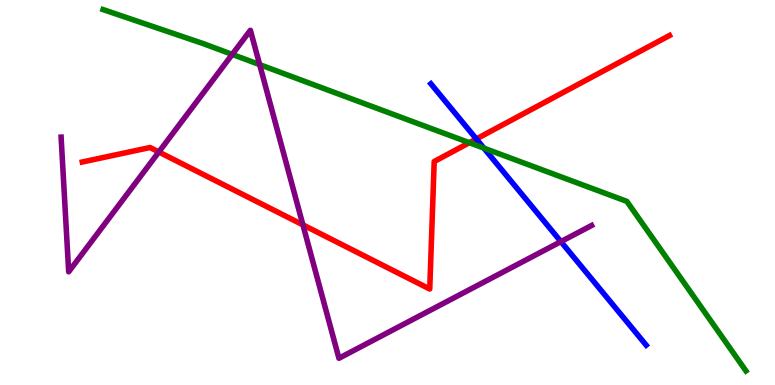[{'lines': ['blue', 'red'], 'intersections': [{'x': 6.15, 'y': 6.39}]}, {'lines': ['green', 'red'], 'intersections': [{'x': 6.06, 'y': 6.29}]}, {'lines': ['purple', 'red'], 'intersections': [{'x': 2.05, 'y': 6.05}, {'x': 3.91, 'y': 4.16}]}, {'lines': ['blue', 'green'], 'intersections': [{'x': 6.24, 'y': 6.15}]}, {'lines': ['blue', 'purple'], 'intersections': [{'x': 7.24, 'y': 3.72}]}, {'lines': ['green', 'purple'], 'intersections': [{'x': 3.0, 'y': 8.59}, {'x': 3.35, 'y': 8.32}]}]